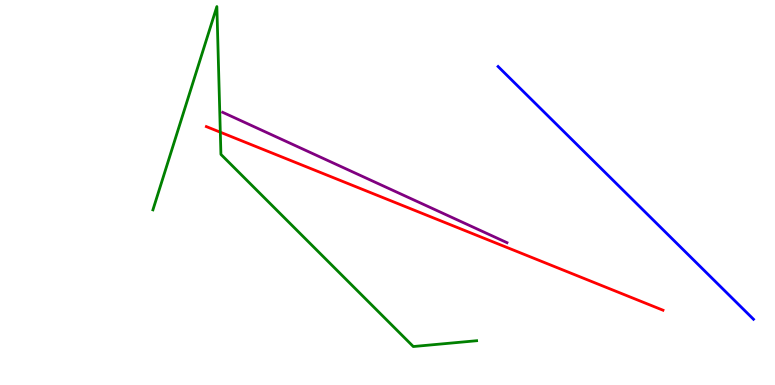[{'lines': ['blue', 'red'], 'intersections': []}, {'lines': ['green', 'red'], 'intersections': [{'x': 2.84, 'y': 6.57}]}, {'lines': ['purple', 'red'], 'intersections': []}, {'lines': ['blue', 'green'], 'intersections': []}, {'lines': ['blue', 'purple'], 'intersections': []}, {'lines': ['green', 'purple'], 'intersections': []}]